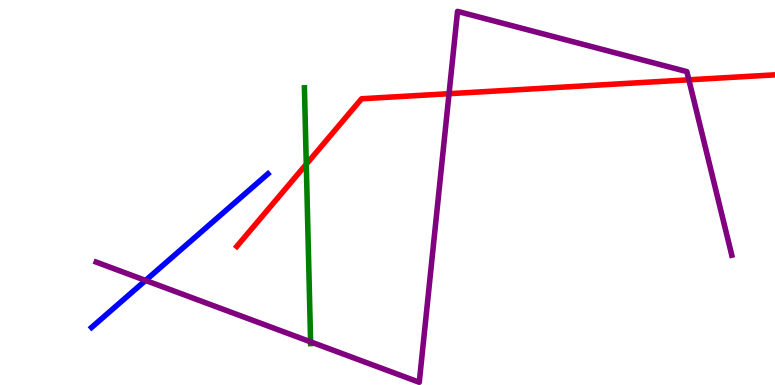[{'lines': ['blue', 'red'], 'intersections': []}, {'lines': ['green', 'red'], 'intersections': [{'x': 3.95, 'y': 5.74}]}, {'lines': ['purple', 'red'], 'intersections': [{'x': 5.79, 'y': 7.57}, {'x': 8.89, 'y': 7.93}]}, {'lines': ['blue', 'green'], 'intersections': []}, {'lines': ['blue', 'purple'], 'intersections': [{'x': 1.88, 'y': 2.72}]}, {'lines': ['green', 'purple'], 'intersections': [{'x': 4.01, 'y': 1.12}]}]